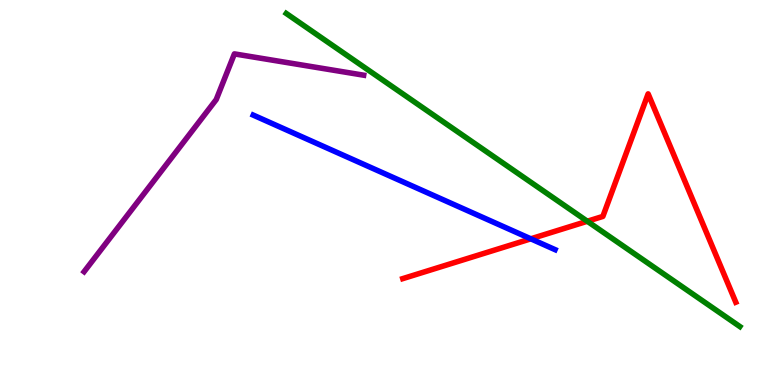[{'lines': ['blue', 'red'], 'intersections': [{'x': 6.85, 'y': 3.8}]}, {'lines': ['green', 'red'], 'intersections': [{'x': 7.58, 'y': 4.25}]}, {'lines': ['purple', 'red'], 'intersections': []}, {'lines': ['blue', 'green'], 'intersections': []}, {'lines': ['blue', 'purple'], 'intersections': []}, {'lines': ['green', 'purple'], 'intersections': []}]